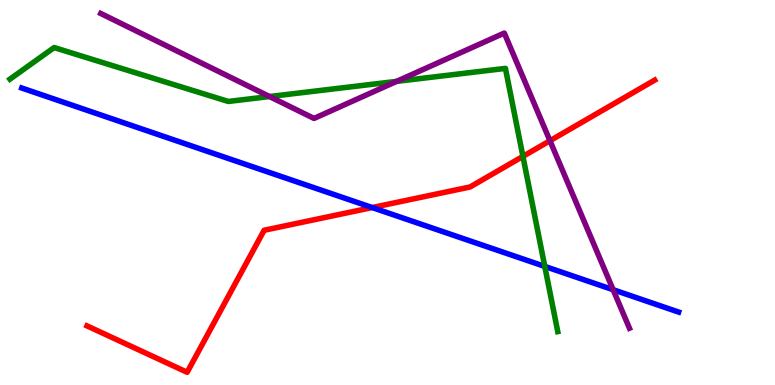[{'lines': ['blue', 'red'], 'intersections': [{'x': 4.8, 'y': 4.61}]}, {'lines': ['green', 'red'], 'intersections': [{'x': 6.75, 'y': 5.94}]}, {'lines': ['purple', 'red'], 'intersections': [{'x': 7.1, 'y': 6.34}]}, {'lines': ['blue', 'green'], 'intersections': [{'x': 7.03, 'y': 3.08}]}, {'lines': ['blue', 'purple'], 'intersections': [{'x': 7.91, 'y': 2.47}]}, {'lines': ['green', 'purple'], 'intersections': [{'x': 3.48, 'y': 7.49}, {'x': 5.12, 'y': 7.89}]}]